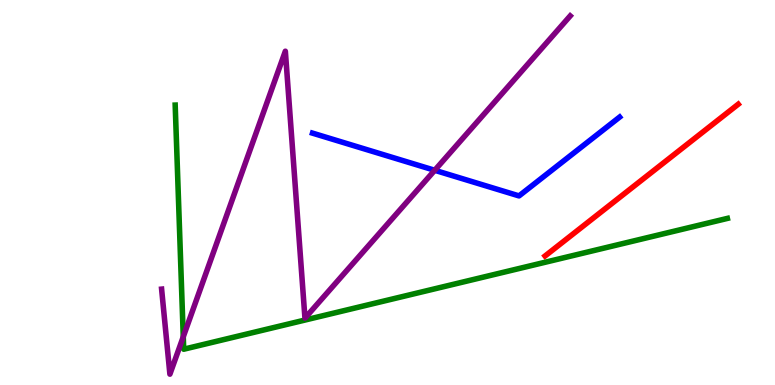[{'lines': ['blue', 'red'], 'intersections': []}, {'lines': ['green', 'red'], 'intersections': []}, {'lines': ['purple', 'red'], 'intersections': []}, {'lines': ['blue', 'green'], 'intersections': []}, {'lines': ['blue', 'purple'], 'intersections': [{'x': 5.61, 'y': 5.58}]}, {'lines': ['green', 'purple'], 'intersections': [{'x': 2.36, 'y': 1.25}]}]